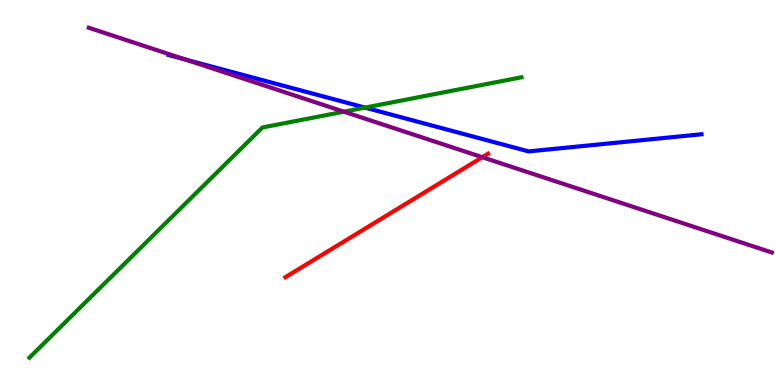[{'lines': ['blue', 'red'], 'intersections': []}, {'lines': ['green', 'red'], 'intersections': []}, {'lines': ['purple', 'red'], 'intersections': [{'x': 6.22, 'y': 5.92}]}, {'lines': ['blue', 'green'], 'intersections': [{'x': 4.71, 'y': 7.21}]}, {'lines': ['blue', 'purple'], 'intersections': [{'x': 2.39, 'y': 8.45}]}, {'lines': ['green', 'purple'], 'intersections': [{'x': 4.44, 'y': 7.1}]}]